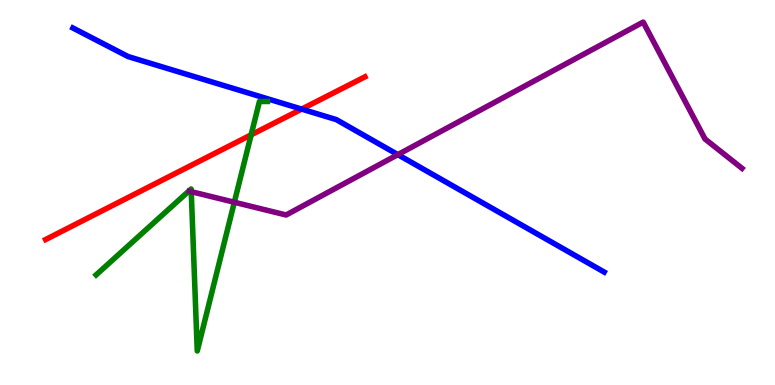[{'lines': ['blue', 'red'], 'intersections': [{'x': 3.89, 'y': 7.17}]}, {'lines': ['green', 'red'], 'intersections': [{'x': 3.24, 'y': 6.5}]}, {'lines': ['purple', 'red'], 'intersections': []}, {'lines': ['blue', 'green'], 'intersections': []}, {'lines': ['blue', 'purple'], 'intersections': [{'x': 5.13, 'y': 5.98}]}, {'lines': ['green', 'purple'], 'intersections': [{'x': 2.47, 'y': 5.02}, {'x': 3.02, 'y': 4.75}]}]